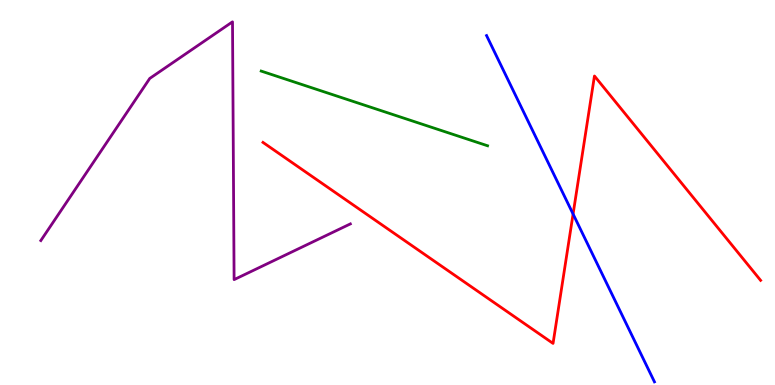[{'lines': ['blue', 'red'], 'intersections': [{'x': 7.39, 'y': 4.44}]}, {'lines': ['green', 'red'], 'intersections': []}, {'lines': ['purple', 'red'], 'intersections': []}, {'lines': ['blue', 'green'], 'intersections': []}, {'lines': ['blue', 'purple'], 'intersections': []}, {'lines': ['green', 'purple'], 'intersections': []}]